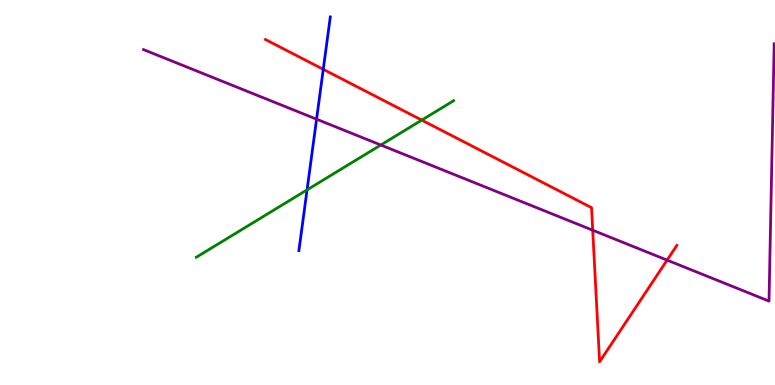[{'lines': ['blue', 'red'], 'intersections': [{'x': 4.17, 'y': 8.2}]}, {'lines': ['green', 'red'], 'intersections': [{'x': 5.44, 'y': 6.88}]}, {'lines': ['purple', 'red'], 'intersections': [{'x': 7.65, 'y': 4.02}, {'x': 8.61, 'y': 3.24}]}, {'lines': ['blue', 'green'], 'intersections': [{'x': 3.96, 'y': 5.07}]}, {'lines': ['blue', 'purple'], 'intersections': [{'x': 4.08, 'y': 6.9}]}, {'lines': ['green', 'purple'], 'intersections': [{'x': 4.91, 'y': 6.23}]}]